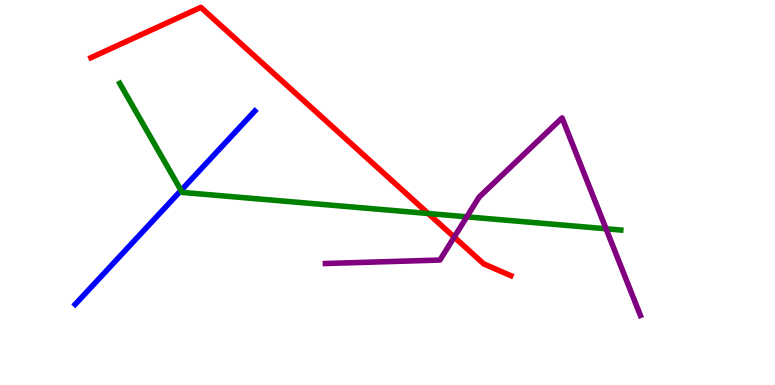[{'lines': ['blue', 'red'], 'intersections': []}, {'lines': ['green', 'red'], 'intersections': [{'x': 5.53, 'y': 4.45}]}, {'lines': ['purple', 'red'], 'intersections': [{'x': 5.86, 'y': 3.84}]}, {'lines': ['blue', 'green'], 'intersections': [{'x': 2.34, 'y': 5.05}]}, {'lines': ['blue', 'purple'], 'intersections': []}, {'lines': ['green', 'purple'], 'intersections': [{'x': 6.02, 'y': 4.37}, {'x': 7.82, 'y': 4.06}]}]